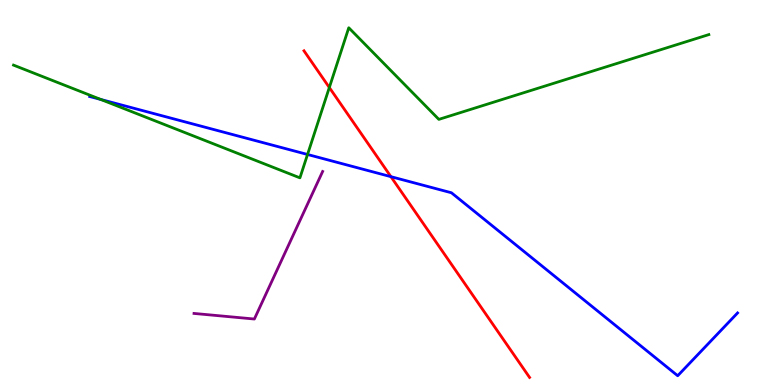[{'lines': ['blue', 'red'], 'intersections': [{'x': 5.04, 'y': 5.41}]}, {'lines': ['green', 'red'], 'intersections': [{'x': 4.25, 'y': 7.73}]}, {'lines': ['purple', 'red'], 'intersections': []}, {'lines': ['blue', 'green'], 'intersections': [{'x': 1.3, 'y': 7.42}, {'x': 3.97, 'y': 5.99}]}, {'lines': ['blue', 'purple'], 'intersections': []}, {'lines': ['green', 'purple'], 'intersections': []}]